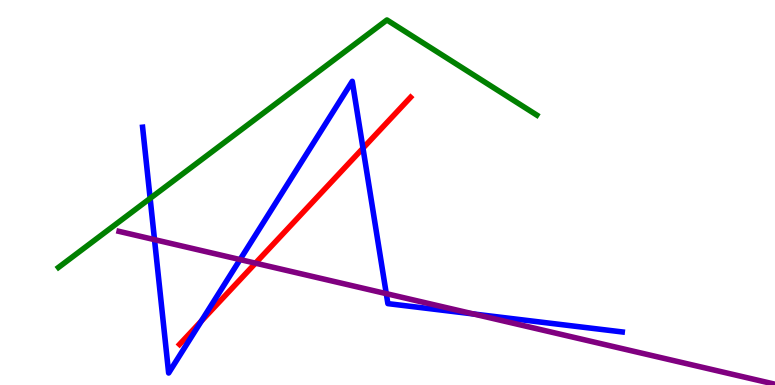[{'lines': ['blue', 'red'], 'intersections': [{'x': 2.6, 'y': 1.66}, {'x': 4.68, 'y': 6.15}]}, {'lines': ['green', 'red'], 'intersections': []}, {'lines': ['purple', 'red'], 'intersections': [{'x': 3.3, 'y': 3.16}]}, {'lines': ['blue', 'green'], 'intersections': [{'x': 1.94, 'y': 4.85}]}, {'lines': ['blue', 'purple'], 'intersections': [{'x': 1.99, 'y': 3.78}, {'x': 3.1, 'y': 3.26}, {'x': 4.98, 'y': 2.37}, {'x': 6.11, 'y': 1.84}]}, {'lines': ['green', 'purple'], 'intersections': []}]